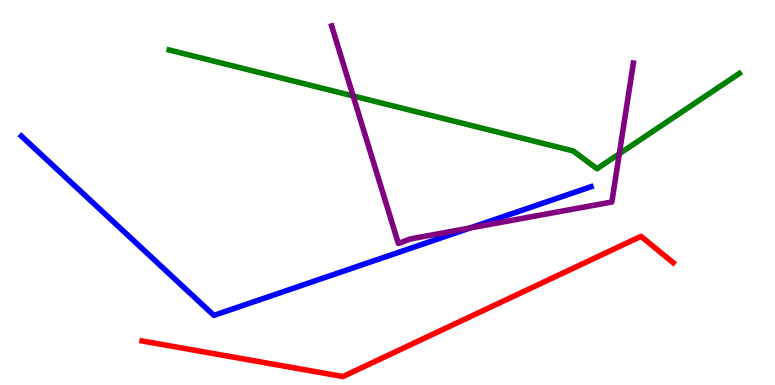[{'lines': ['blue', 'red'], 'intersections': []}, {'lines': ['green', 'red'], 'intersections': []}, {'lines': ['purple', 'red'], 'intersections': []}, {'lines': ['blue', 'green'], 'intersections': []}, {'lines': ['blue', 'purple'], 'intersections': [{'x': 6.06, 'y': 4.08}]}, {'lines': ['green', 'purple'], 'intersections': [{'x': 4.56, 'y': 7.51}, {'x': 7.99, 'y': 6.01}]}]